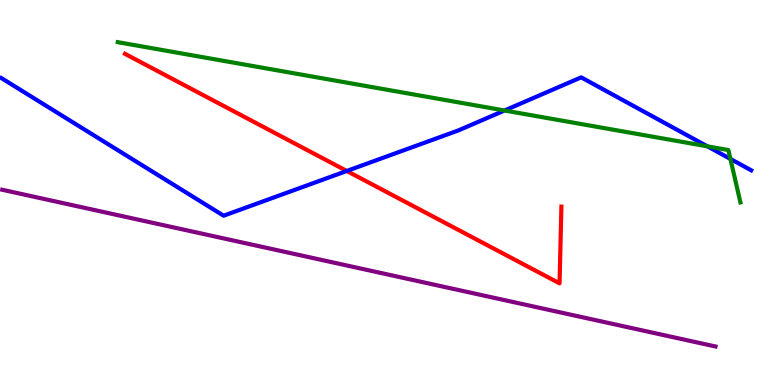[{'lines': ['blue', 'red'], 'intersections': [{'x': 4.47, 'y': 5.56}]}, {'lines': ['green', 'red'], 'intersections': []}, {'lines': ['purple', 'red'], 'intersections': []}, {'lines': ['blue', 'green'], 'intersections': [{'x': 6.51, 'y': 7.13}, {'x': 9.13, 'y': 6.2}, {'x': 9.42, 'y': 5.87}]}, {'lines': ['blue', 'purple'], 'intersections': []}, {'lines': ['green', 'purple'], 'intersections': []}]